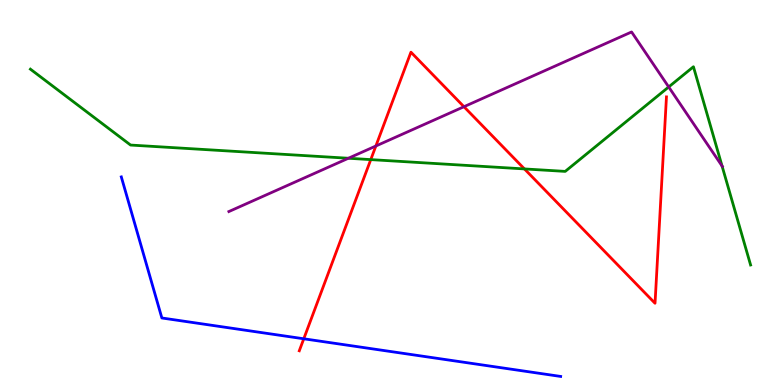[{'lines': ['blue', 'red'], 'intersections': [{'x': 3.92, 'y': 1.2}]}, {'lines': ['green', 'red'], 'intersections': [{'x': 4.78, 'y': 5.85}, {'x': 6.77, 'y': 5.61}]}, {'lines': ['purple', 'red'], 'intersections': [{'x': 4.85, 'y': 6.21}, {'x': 5.99, 'y': 7.23}]}, {'lines': ['blue', 'green'], 'intersections': []}, {'lines': ['blue', 'purple'], 'intersections': []}, {'lines': ['green', 'purple'], 'intersections': [{'x': 4.5, 'y': 5.89}, {'x': 8.63, 'y': 7.74}, {'x': 9.32, 'y': 5.69}]}]